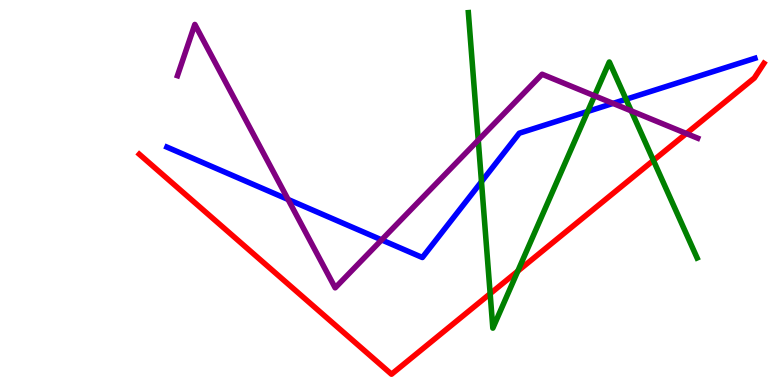[{'lines': ['blue', 'red'], 'intersections': []}, {'lines': ['green', 'red'], 'intersections': [{'x': 6.32, 'y': 2.37}, {'x': 6.68, 'y': 2.96}, {'x': 8.43, 'y': 5.83}]}, {'lines': ['purple', 'red'], 'intersections': [{'x': 8.86, 'y': 6.53}]}, {'lines': ['blue', 'green'], 'intersections': [{'x': 6.21, 'y': 5.28}, {'x': 7.58, 'y': 7.1}, {'x': 8.08, 'y': 7.42}]}, {'lines': ['blue', 'purple'], 'intersections': [{'x': 3.72, 'y': 4.82}, {'x': 4.92, 'y': 3.77}, {'x': 7.91, 'y': 7.31}]}, {'lines': ['green', 'purple'], 'intersections': [{'x': 6.17, 'y': 6.36}, {'x': 7.67, 'y': 7.51}, {'x': 8.14, 'y': 7.12}]}]